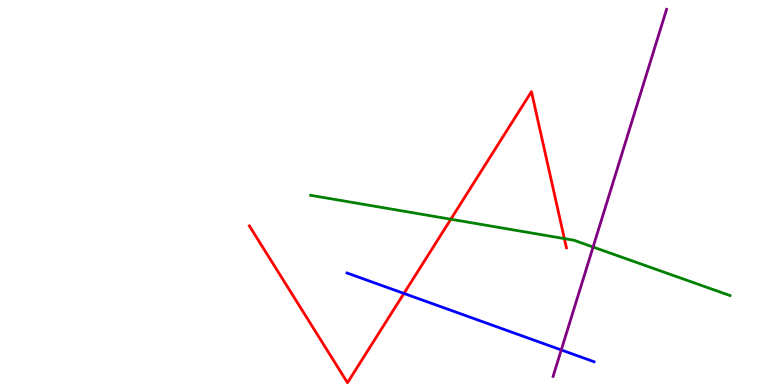[{'lines': ['blue', 'red'], 'intersections': [{'x': 5.21, 'y': 2.38}]}, {'lines': ['green', 'red'], 'intersections': [{'x': 5.82, 'y': 4.31}, {'x': 7.28, 'y': 3.8}]}, {'lines': ['purple', 'red'], 'intersections': []}, {'lines': ['blue', 'green'], 'intersections': []}, {'lines': ['blue', 'purple'], 'intersections': [{'x': 7.24, 'y': 0.91}]}, {'lines': ['green', 'purple'], 'intersections': [{'x': 7.65, 'y': 3.58}]}]